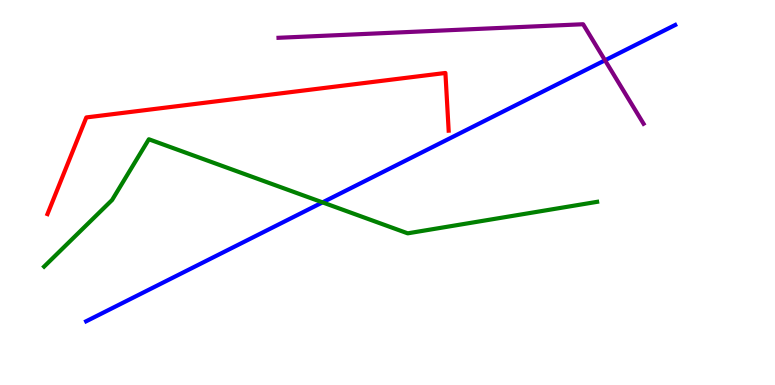[{'lines': ['blue', 'red'], 'intersections': []}, {'lines': ['green', 'red'], 'intersections': []}, {'lines': ['purple', 'red'], 'intersections': []}, {'lines': ['blue', 'green'], 'intersections': [{'x': 4.16, 'y': 4.74}]}, {'lines': ['blue', 'purple'], 'intersections': [{'x': 7.81, 'y': 8.43}]}, {'lines': ['green', 'purple'], 'intersections': []}]